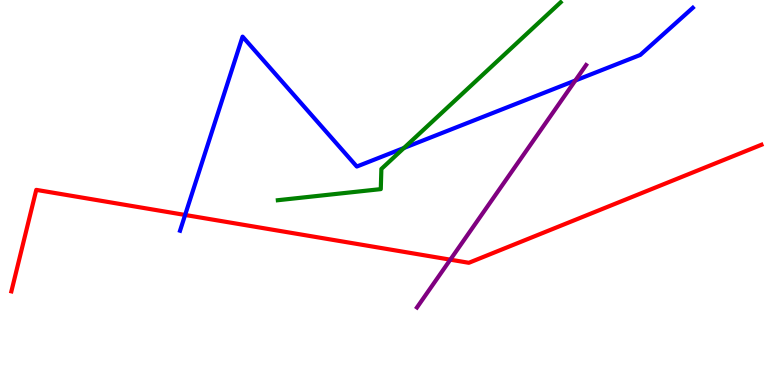[{'lines': ['blue', 'red'], 'intersections': [{'x': 2.39, 'y': 4.42}]}, {'lines': ['green', 'red'], 'intersections': []}, {'lines': ['purple', 'red'], 'intersections': [{'x': 5.81, 'y': 3.26}]}, {'lines': ['blue', 'green'], 'intersections': [{'x': 5.21, 'y': 6.16}]}, {'lines': ['blue', 'purple'], 'intersections': [{'x': 7.42, 'y': 7.91}]}, {'lines': ['green', 'purple'], 'intersections': []}]